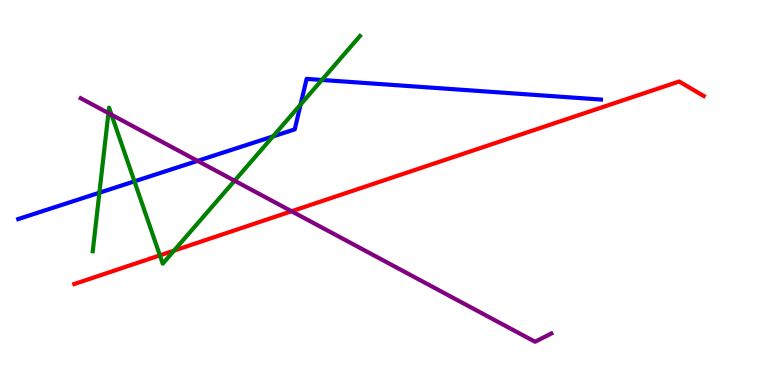[{'lines': ['blue', 'red'], 'intersections': []}, {'lines': ['green', 'red'], 'intersections': [{'x': 2.06, 'y': 3.37}, {'x': 2.25, 'y': 3.49}]}, {'lines': ['purple', 'red'], 'intersections': [{'x': 3.76, 'y': 4.51}]}, {'lines': ['blue', 'green'], 'intersections': [{'x': 1.28, 'y': 4.99}, {'x': 1.73, 'y': 5.29}, {'x': 3.52, 'y': 6.46}, {'x': 3.88, 'y': 7.28}, {'x': 4.15, 'y': 7.92}]}, {'lines': ['blue', 'purple'], 'intersections': [{'x': 2.55, 'y': 5.82}]}, {'lines': ['green', 'purple'], 'intersections': [{'x': 1.4, 'y': 7.06}, {'x': 1.44, 'y': 7.02}, {'x': 3.03, 'y': 5.31}]}]